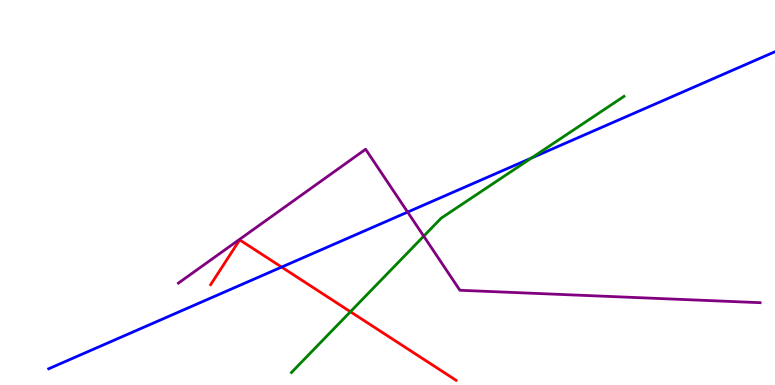[{'lines': ['blue', 'red'], 'intersections': [{'x': 3.63, 'y': 3.06}]}, {'lines': ['green', 'red'], 'intersections': [{'x': 4.52, 'y': 1.9}]}, {'lines': ['purple', 'red'], 'intersections': []}, {'lines': ['blue', 'green'], 'intersections': [{'x': 6.86, 'y': 5.89}]}, {'lines': ['blue', 'purple'], 'intersections': [{'x': 5.26, 'y': 4.49}]}, {'lines': ['green', 'purple'], 'intersections': [{'x': 5.47, 'y': 3.87}]}]